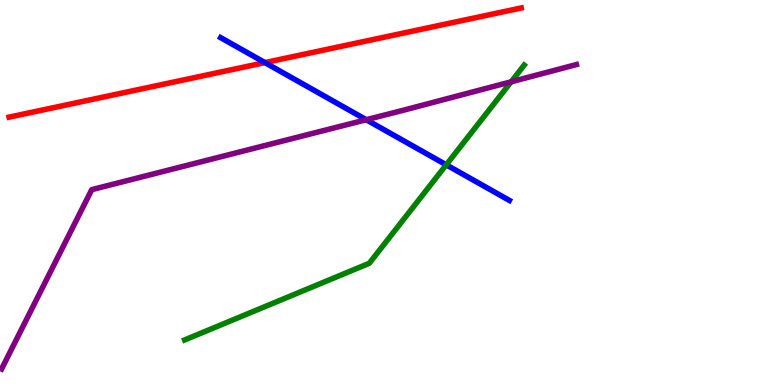[{'lines': ['blue', 'red'], 'intersections': [{'x': 3.42, 'y': 8.37}]}, {'lines': ['green', 'red'], 'intersections': []}, {'lines': ['purple', 'red'], 'intersections': []}, {'lines': ['blue', 'green'], 'intersections': [{'x': 5.76, 'y': 5.72}]}, {'lines': ['blue', 'purple'], 'intersections': [{'x': 4.73, 'y': 6.89}]}, {'lines': ['green', 'purple'], 'intersections': [{'x': 6.6, 'y': 7.88}]}]